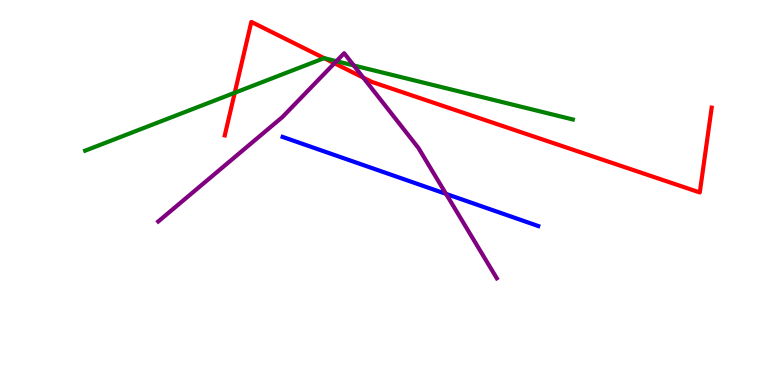[{'lines': ['blue', 'red'], 'intersections': []}, {'lines': ['green', 'red'], 'intersections': [{'x': 3.03, 'y': 7.59}, {'x': 4.18, 'y': 8.49}]}, {'lines': ['purple', 'red'], 'intersections': [{'x': 4.32, 'y': 8.36}, {'x': 4.69, 'y': 7.98}]}, {'lines': ['blue', 'green'], 'intersections': []}, {'lines': ['blue', 'purple'], 'intersections': [{'x': 5.76, 'y': 4.96}]}, {'lines': ['green', 'purple'], 'intersections': [{'x': 4.34, 'y': 8.41}, {'x': 4.56, 'y': 8.3}]}]